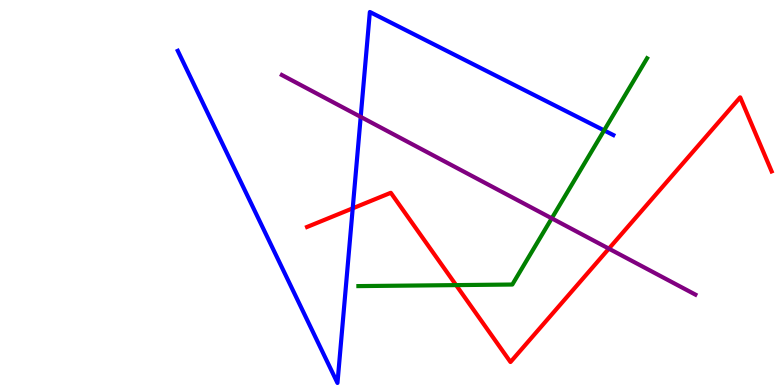[{'lines': ['blue', 'red'], 'intersections': [{'x': 4.55, 'y': 4.59}]}, {'lines': ['green', 'red'], 'intersections': [{'x': 5.89, 'y': 2.59}]}, {'lines': ['purple', 'red'], 'intersections': [{'x': 7.86, 'y': 3.54}]}, {'lines': ['blue', 'green'], 'intersections': [{'x': 7.8, 'y': 6.61}]}, {'lines': ['blue', 'purple'], 'intersections': [{'x': 4.65, 'y': 6.96}]}, {'lines': ['green', 'purple'], 'intersections': [{'x': 7.12, 'y': 4.33}]}]